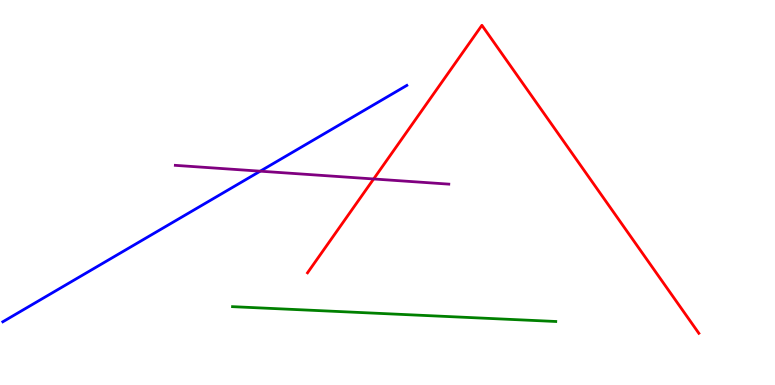[{'lines': ['blue', 'red'], 'intersections': []}, {'lines': ['green', 'red'], 'intersections': []}, {'lines': ['purple', 'red'], 'intersections': [{'x': 4.82, 'y': 5.35}]}, {'lines': ['blue', 'green'], 'intersections': []}, {'lines': ['blue', 'purple'], 'intersections': [{'x': 3.36, 'y': 5.55}]}, {'lines': ['green', 'purple'], 'intersections': []}]